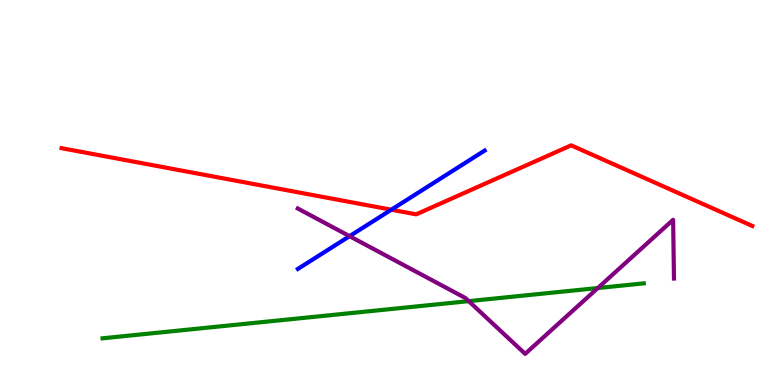[{'lines': ['blue', 'red'], 'intersections': [{'x': 5.05, 'y': 4.55}]}, {'lines': ['green', 'red'], 'intersections': []}, {'lines': ['purple', 'red'], 'intersections': []}, {'lines': ['blue', 'green'], 'intersections': []}, {'lines': ['blue', 'purple'], 'intersections': [{'x': 4.51, 'y': 3.87}]}, {'lines': ['green', 'purple'], 'intersections': [{'x': 6.05, 'y': 2.18}, {'x': 7.71, 'y': 2.52}]}]